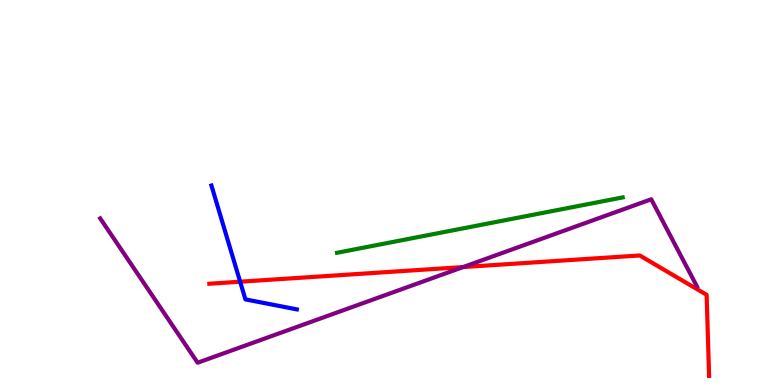[{'lines': ['blue', 'red'], 'intersections': [{'x': 3.1, 'y': 2.68}]}, {'lines': ['green', 'red'], 'intersections': []}, {'lines': ['purple', 'red'], 'intersections': [{'x': 5.98, 'y': 3.06}]}, {'lines': ['blue', 'green'], 'intersections': []}, {'lines': ['blue', 'purple'], 'intersections': []}, {'lines': ['green', 'purple'], 'intersections': []}]